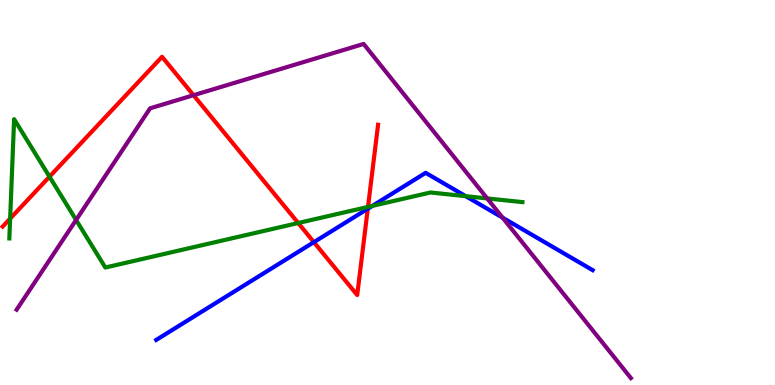[{'lines': ['blue', 'red'], 'intersections': [{'x': 4.05, 'y': 3.71}, {'x': 4.75, 'y': 4.58}]}, {'lines': ['green', 'red'], 'intersections': [{'x': 0.131, 'y': 4.32}, {'x': 0.639, 'y': 5.41}, {'x': 3.85, 'y': 4.21}, {'x': 4.75, 'y': 4.63}]}, {'lines': ['purple', 'red'], 'intersections': [{'x': 2.5, 'y': 7.53}]}, {'lines': ['blue', 'green'], 'intersections': [{'x': 4.8, 'y': 4.65}, {'x': 6.01, 'y': 4.9}]}, {'lines': ['blue', 'purple'], 'intersections': [{'x': 6.48, 'y': 4.35}]}, {'lines': ['green', 'purple'], 'intersections': [{'x': 0.982, 'y': 4.29}, {'x': 6.29, 'y': 4.85}]}]